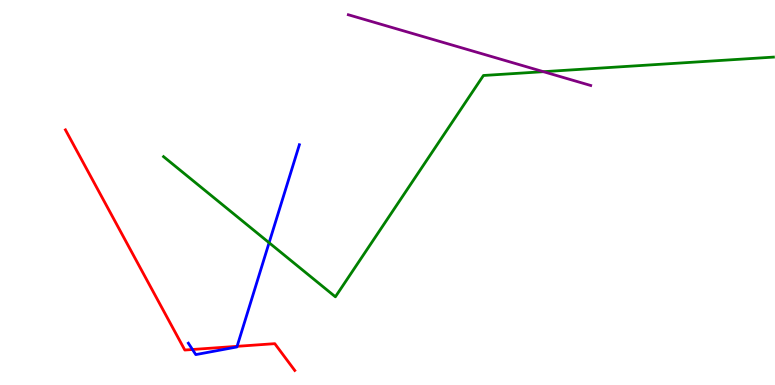[{'lines': ['blue', 'red'], 'intersections': [{'x': 2.48, 'y': 0.922}, {'x': 3.06, 'y': 1.0}]}, {'lines': ['green', 'red'], 'intersections': []}, {'lines': ['purple', 'red'], 'intersections': []}, {'lines': ['blue', 'green'], 'intersections': [{'x': 3.47, 'y': 3.7}]}, {'lines': ['blue', 'purple'], 'intersections': []}, {'lines': ['green', 'purple'], 'intersections': [{'x': 7.01, 'y': 8.14}]}]